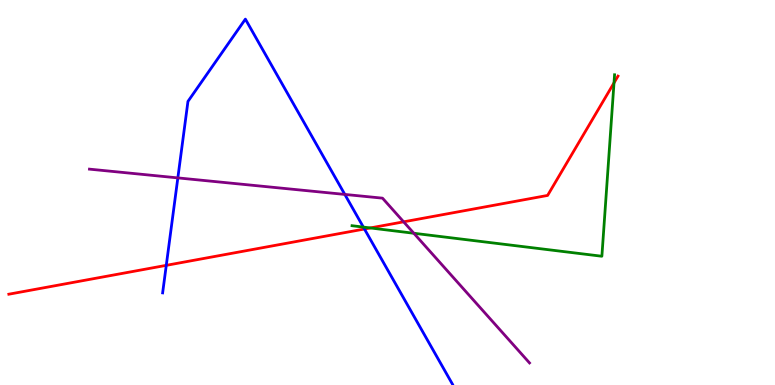[{'lines': ['blue', 'red'], 'intersections': [{'x': 2.15, 'y': 3.11}, {'x': 4.7, 'y': 4.05}]}, {'lines': ['green', 'red'], 'intersections': [{'x': 4.78, 'y': 4.08}, {'x': 7.92, 'y': 7.85}]}, {'lines': ['purple', 'red'], 'intersections': [{'x': 5.21, 'y': 4.24}]}, {'lines': ['blue', 'green'], 'intersections': [{'x': 4.69, 'y': 4.1}]}, {'lines': ['blue', 'purple'], 'intersections': [{'x': 2.29, 'y': 5.38}, {'x': 4.45, 'y': 4.95}]}, {'lines': ['green', 'purple'], 'intersections': [{'x': 5.34, 'y': 3.94}]}]